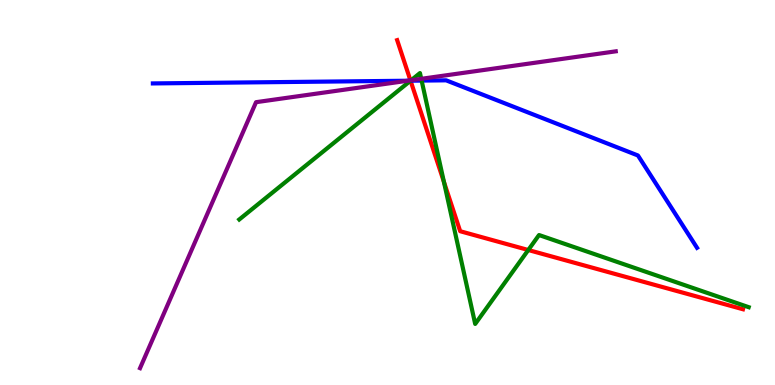[{'lines': ['blue', 'red'], 'intersections': [{'x': 5.3, 'y': 7.9}]}, {'lines': ['green', 'red'], 'intersections': [{'x': 5.3, 'y': 7.9}, {'x': 5.73, 'y': 5.27}, {'x': 6.82, 'y': 3.51}]}, {'lines': ['purple', 'red'], 'intersections': [{'x': 5.3, 'y': 7.91}]}, {'lines': ['blue', 'green'], 'intersections': [{'x': 5.3, 'y': 7.9}, {'x': 5.44, 'y': 7.91}]}, {'lines': ['blue', 'purple'], 'intersections': [{'x': 5.26, 'y': 7.9}]}, {'lines': ['green', 'purple'], 'intersections': [{'x': 5.3, 'y': 7.92}, {'x': 5.44, 'y': 7.95}]}]